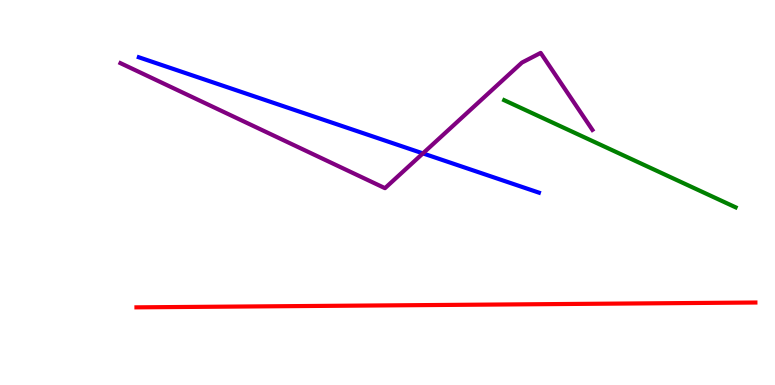[{'lines': ['blue', 'red'], 'intersections': []}, {'lines': ['green', 'red'], 'intersections': []}, {'lines': ['purple', 'red'], 'intersections': []}, {'lines': ['blue', 'green'], 'intersections': []}, {'lines': ['blue', 'purple'], 'intersections': [{'x': 5.46, 'y': 6.02}]}, {'lines': ['green', 'purple'], 'intersections': []}]